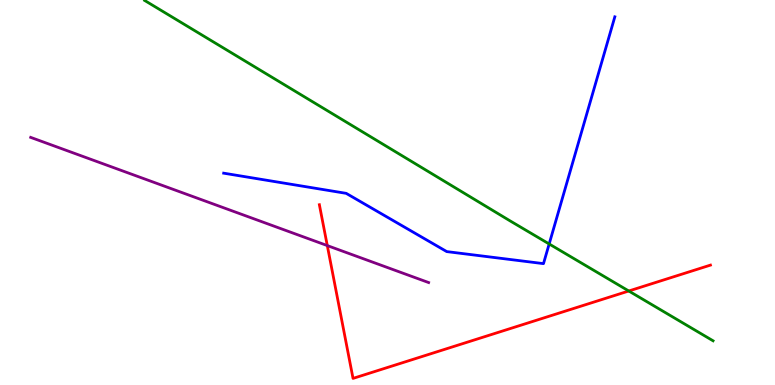[{'lines': ['blue', 'red'], 'intersections': []}, {'lines': ['green', 'red'], 'intersections': [{'x': 8.11, 'y': 2.44}]}, {'lines': ['purple', 'red'], 'intersections': [{'x': 4.22, 'y': 3.62}]}, {'lines': ['blue', 'green'], 'intersections': [{'x': 7.09, 'y': 3.66}]}, {'lines': ['blue', 'purple'], 'intersections': []}, {'lines': ['green', 'purple'], 'intersections': []}]